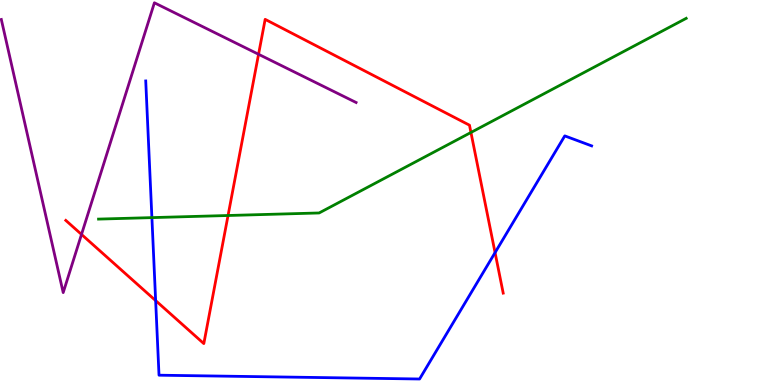[{'lines': ['blue', 'red'], 'intersections': [{'x': 2.01, 'y': 2.19}, {'x': 6.39, 'y': 3.44}]}, {'lines': ['green', 'red'], 'intersections': [{'x': 2.94, 'y': 4.4}, {'x': 6.08, 'y': 6.56}]}, {'lines': ['purple', 'red'], 'intersections': [{'x': 1.05, 'y': 3.91}, {'x': 3.34, 'y': 8.59}]}, {'lines': ['blue', 'green'], 'intersections': [{'x': 1.96, 'y': 4.35}]}, {'lines': ['blue', 'purple'], 'intersections': []}, {'lines': ['green', 'purple'], 'intersections': []}]